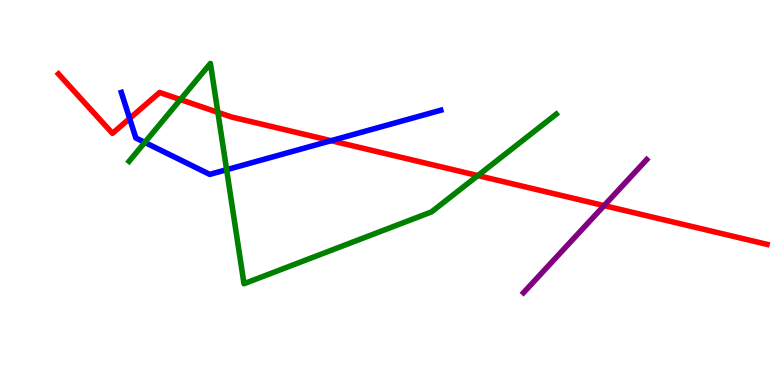[{'lines': ['blue', 'red'], 'intersections': [{'x': 1.67, 'y': 6.92}, {'x': 4.27, 'y': 6.35}]}, {'lines': ['green', 'red'], 'intersections': [{'x': 2.33, 'y': 7.41}, {'x': 2.81, 'y': 7.08}, {'x': 6.17, 'y': 5.44}]}, {'lines': ['purple', 'red'], 'intersections': [{'x': 7.8, 'y': 4.66}]}, {'lines': ['blue', 'green'], 'intersections': [{'x': 1.87, 'y': 6.3}, {'x': 2.92, 'y': 5.59}]}, {'lines': ['blue', 'purple'], 'intersections': []}, {'lines': ['green', 'purple'], 'intersections': []}]